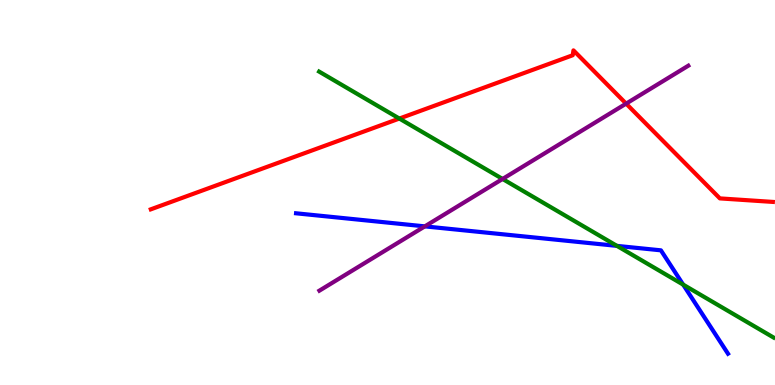[{'lines': ['blue', 'red'], 'intersections': []}, {'lines': ['green', 'red'], 'intersections': [{'x': 5.15, 'y': 6.92}]}, {'lines': ['purple', 'red'], 'intersections': [{'x': 8.08, 'y': 7.31}]}, {'lines': ['blue', 'green'], 'intersections': [{'x': 7.96, 'y': 3.61}, {'x': 8.82, 'y': 2.61}]}, {'lines': ['blue', 'purple'], 'intersections': [{'x': 5.48, 'y': 4.12}]}, {'lines': ['green', 'purple'], 'intersections': [{'x': 6.48, 'y': 5.35}]}]